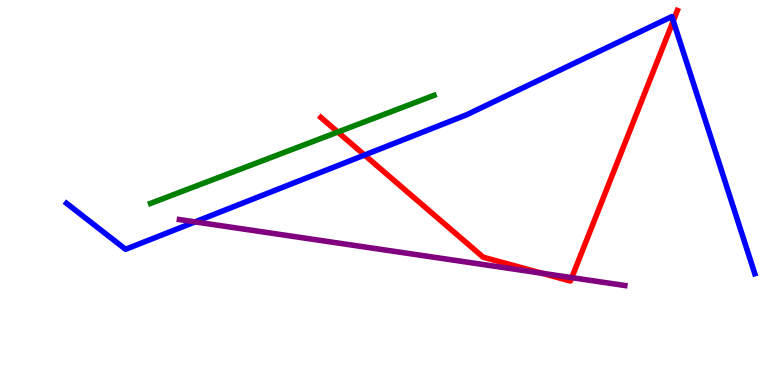[{'lines': ['blue', 'red'], 'intersections': [{'x': 4.7, 'y': 5.97}, {'x': 8.69, 'y': 9.46}]}, {'lines': ['green', 'red'], 'intersections': [{'x': 4.36, 'y': 6.57}]}, {'lines': ['purple', 'red'], 'intersections': [{'x': 6.99, 'y': 2.9}, {'x': 7.38, 'y': 2.79}]}, {'lines': ['blue', 'green'], 'intersections': []}, {'lines': ['blue', 'purple'], 'intersections': [{'x': 2.52, 'y': 4.24}]}, {'lines': ['green', 'purple'], 'intersections': []}]